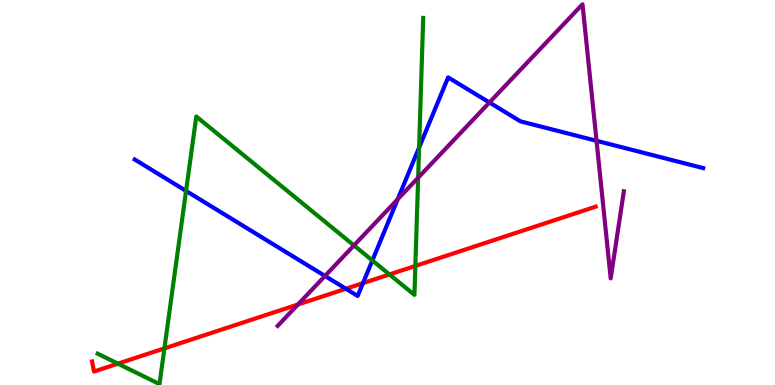[{'lines': ['blue', 'red'], 'intersections': [{'x': 4.46, 'y': 2.5}, {'x': 4.68, 'y': 2.65}]}, {'lines': ['green', 'red'], 'intersections': [{'x': 1.52, 'y': 0.554}, {'x': 2.12, 'y': 0.951}, {'x': 5.03, 'y': 2.87}, {'x': 5.36, 'y': 3.09}]}, {'lines': ['purple', 'red'], 'intersections': [{'x': 3.84, 'y': 2.09}]}, {'lines': ['blue', 'green'], 'intersections': [{'x': 2.4, 'y': 5.04}, {'x': 4.8, 'y': 3.23}, {'x': 5.41, 'y': 6.17}]}, {'lines': ['blue', 'purple'], 'intersections': [{'x': 4.19, 'y': 2.83}, {'x': 5.13, 'y': 4.82}, {'x': 6.32, 'y': 7.34}, {'x': 7.7, 'y': 6.34}]}, {'lines': ['green', 'purple'], 'intersections': [{'x': 4.57, 'y': 3.63}, {'x': 5.4, 'y': 5.38}]}]